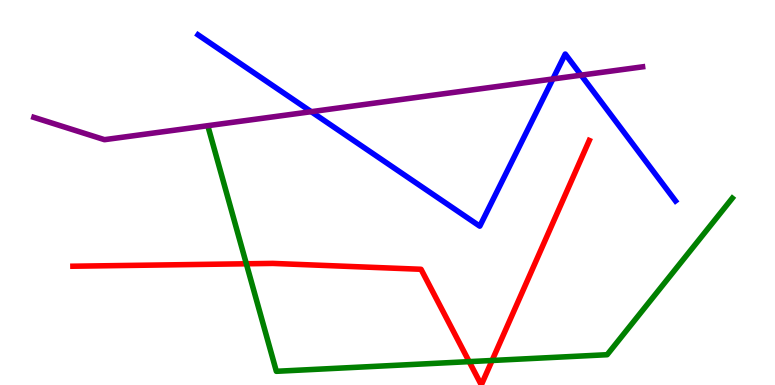[{'lines': ['blue', 'red'], 'intersections': []}, {'lines': ['green', 'red'], 'intersections': [{'x': 3.18, 'y': 3.15}, {'x': 6.05, 'y': 0.607}, {'x': 6.35, 'y': 0.637}]}, {'lines': ['purple', 'red'], 'intersections': []}, {'lines': ['blue', 'green'], 'intersections': []}, {'lines': ['blue', 'purple'], 'intersections': [{'x': 4.02, 'y': 7.1}, {'x': 7.13, 'y': 7.95}, {'x': 7.5, 'y': 8.05}]}, {'lines': ['green', 'purple'], 'intersections': []}]